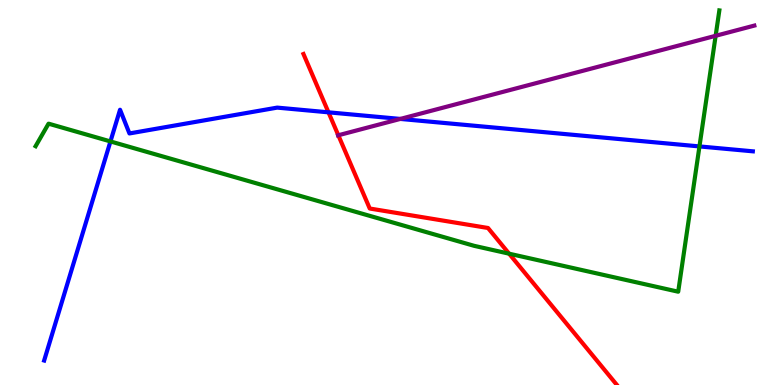[{'lines': ['blue', 'red'], 'intersections': [{'x': 4.24, 'y': 7.08}]}, {'lines': ['green', 'red'], 'intersections': [{'x': 6.57, 'y': 3.41}]}, {'lines': ['purple', 'red'], 'intersections': [{'x': 4.37, 'y': 6.49}]}, {'lines': ['blue', 'green'], 'intersections': [{'x': 1.43, 'y': 6.33}, {'x': 9.03, 'y': 6.2}]}, {'lines': ['blue', 'purple'], 'intersections': [{'x': 5.17, 'y': 6.91}]}, {'lines': ['green', 'purple'], 'intersections': [{'x': 9.23, 'y': 9.07}]}]